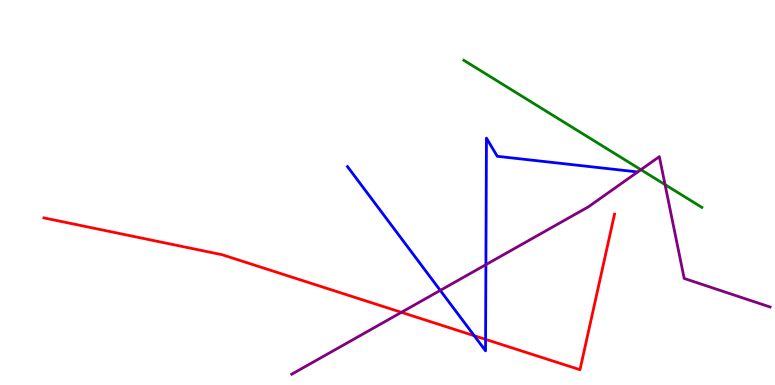[{'lines': ['blue', 'red'], 'intersections': [{'x': 6.12, 'y': 1.28}, {'x': 6.27, 'y': 1.19}]}, {'lines': ['green', 'red'], 'intersections': []}, {'lines': ['purple', 'red'], 'intersections': [{'x': 5.18, 'y': 1.89}]}, {'lines': ['blue', 'green'], 'intersections': []}, {'lines': ['blue', 'purple'], 'intersections': [{'x': 5.68, 'y': 2.46}, {'x': 6.27, 'y': 3.13}]}, {'lines': ['green', 'purple'], 'intersections': [{'x': 8.27, 'y': 5.59}, {'x': 8.58, 'y': 5.2}]}]